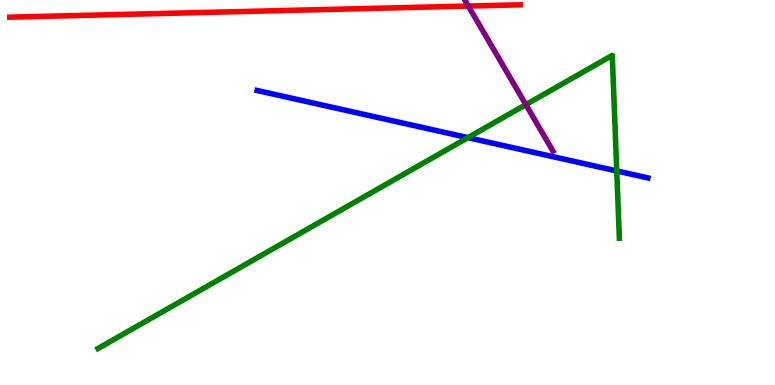[{'lines': ['blue', 'red'], 'intersections': []}, {'lines': ['green', 'red'], 'intersections': []}, {'lines': ['purple', 'red'], 'intersections': [{'x': 6.04, 'y': 9.84}]}, {'lines': ['blue', 'green'], 'intersections': [{'x': 6.04, 'y': 6.42}, {'x': 7.96, 'y': 5.56}]}, {'lines': ['blue', 'purple'], 'intersections': []}, {'lines': ['green', 'purple'], 'intersections': [{'x': 6.79, 'y': 7.28}]}]